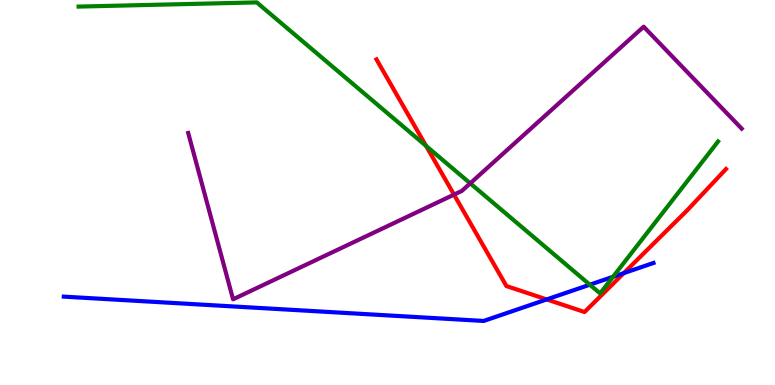[{'lines': ['blue', 'red'], 'intersections': [{'x': 7.05, 'y': 2.22}, {'x': 8.05, 'y': 2.91}]}, {'lines': ['green', 'red'], 'intersections': [{'x': 5.5, 'y': 6.21}]}, {'lines': ['purple', 'red'], 'intersections': [{'x': 5.86, 'y': 4.94}]}, {'lines': ['blue', 'green'], 'intersections': [{'x': 7.61, 'y': 2.61}, {'x': 7.91, 'y': 2.81}]}, {'lines': ['blue', 'purple'], 'intersections': []}, {'lines': ['green', 'purple'], 'intersections': [{'x': 6.07, 'y': 5.24}]}]